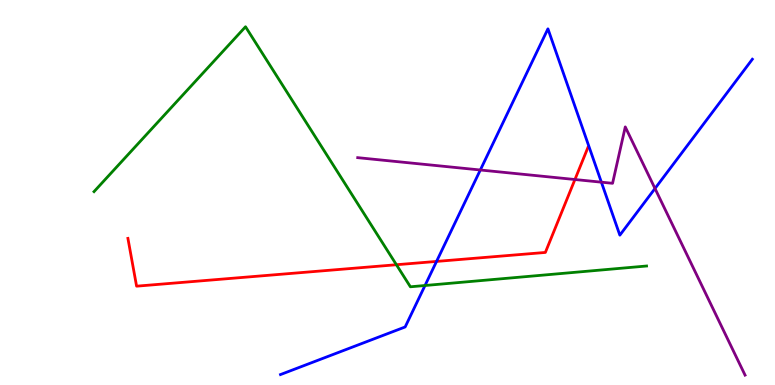[{'lines': ['blue', 'red'], 'intersections': [{'x': 5.63, 'y': 3.21}]}, {'lines': ['green', 'red'], 'intersections': [{'x': 5.11, 'y': 3.12}]}, {'lines': ['purple', 'red'], 'intersections': [{'x': 7.42, 'y': 5.34}]}, {'lines': ['blue', 'green'], 'intersections': [{'x': 5.48, 'y': 2.58}]}, {'lines': ['blue', 'purple'], 'intersections': [{'x': 6.2, 'y': 5.58}, {'x': 7.76, 'y': 5.27}, {'x': 8.45, 'y': 5.1}]}, {'lines': ['green', 'purple'], 'intersections': []}]